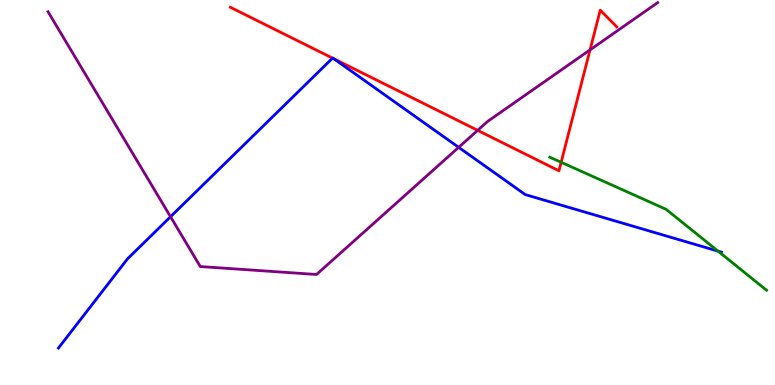[{'lines': ['blue', 'red'], 'intersections': [{'x': 4.29, 'y': 8.49}, {'x': 4.31, 'y': 8.47}]}, {'lines': ['green', 'red'], 'intersections': [{'x': 7.24, 'y': 5.78}]}, {'lines': ['purple', 'red'], 'intersections': [{'x': 6.16, 'y': 6.61}, {'x': 7.61, 'y': 8.7}]}, {'lines': ['blue', 'green'], 'intersections': [{'x': 9.26, 'y': 3.48}]}, {'lines': ['blue', 'purple'], 'intersections': [{'x': 2.2, 'y': 4.37}, {'x': 5.92, 'y': 6.17}]}, {'lines': ['green', 'purple'], 'intersections': []}]